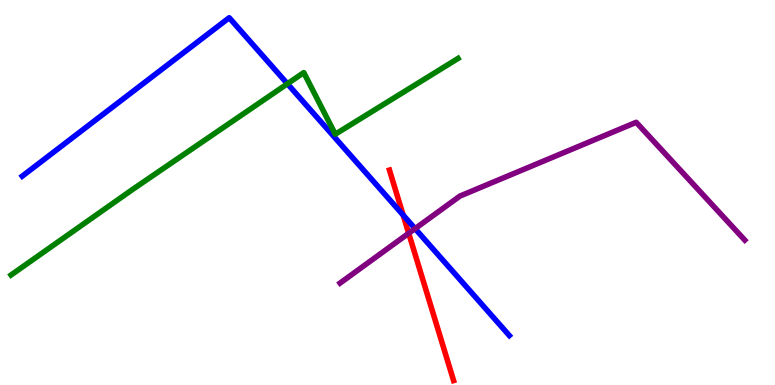[{'lines': ['blue', 'red'], 'intersections': [{'x': 5.2, 'y': 4.41}]}, {'lines': ['green', 'red'], 'intersections': []}, {'lines': ['purple', 'red'], 'intersections': [{'x': 5.27, 'y': 3.94}]}, {'lines': ['blue', 'green'], 'intersections': [{'x': 3.71, 'y': 7.82}]}, {'lines': ['blue', 'purple'], 'intersections': [{'x': 5.36, 'y': 4.06}]}, {'lines': ['green', 'purple'], 'intersections': []}]